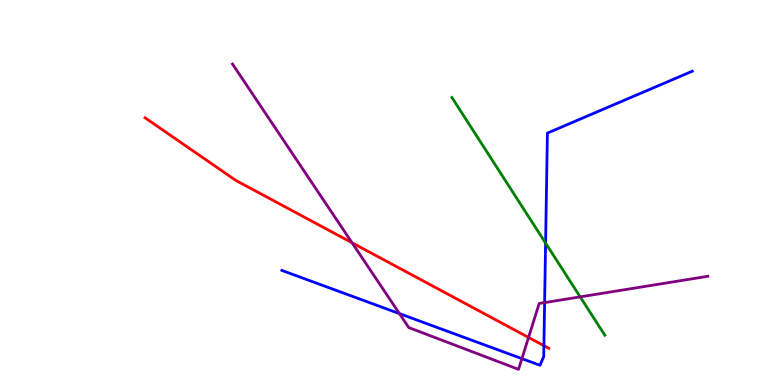[{'lines': ['blue', 'red'], 'intersections': [{'x': 7.02, 'y': 1.02}]}, {'lines': ['green', 'red'], 'intersections': []}, {'lines': ['purple', 'red'], 'intersections': [{'x': 4.54, 'y': 3.69}, {'x': 6.82, 'y': 1.24}]}, {'lines': ['blue', 'green'], 'intersections': [{'x': 7.04, 'y': 3.69}]}, {'lines': ['blue', 'purple'], 'intersections': [{'x': 5.15, 'y': 1.85}, {'x': 6.73, 'y': 0.685}, {'x': 7.03, 'y': 2.14}]}, {'lines': ['green', 'purple'], 'intersections': [{'x': 7.49, 'y': 2.29}]}]